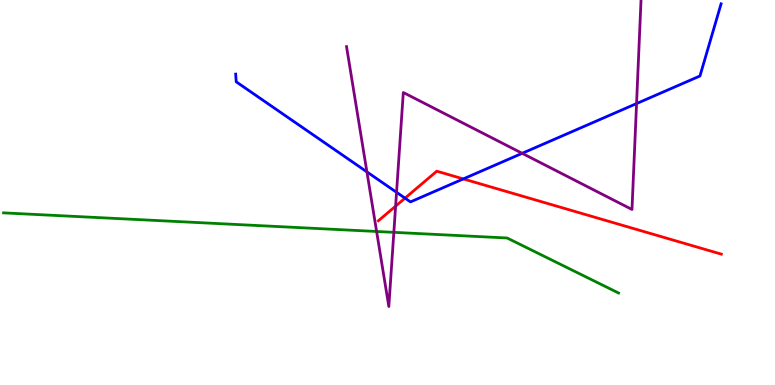[{'lines': ['blue', 'red'], 'intersections': [{'x': 5.23, 'y': 4.85}, {'x': 5.98, 'y': 5.35}]}, {'lines': ['green', 'red'], 'intersections': []}, {'lines': ['purple', 'red'], 'intersections': [{'x': 5.1, 'y': 4.65}]}, {'lines': ['blue', 'green'], 'intersections': []}, {'lines': ['blue', 'purple'], 'intersections': [{'x': 4.73, 'y': 5.54}, {'x': 5.12, 'y': 5.0}, {'x': 6.74, 'y': 6.02}, {'x': 8.21, 'y': 7.31}]}, {'lines': ['green', 'purple'], 'intersections': [{'x': 4.86, 'y': 3.99}, {'x': 5.08, 'y': 3.97}]}]